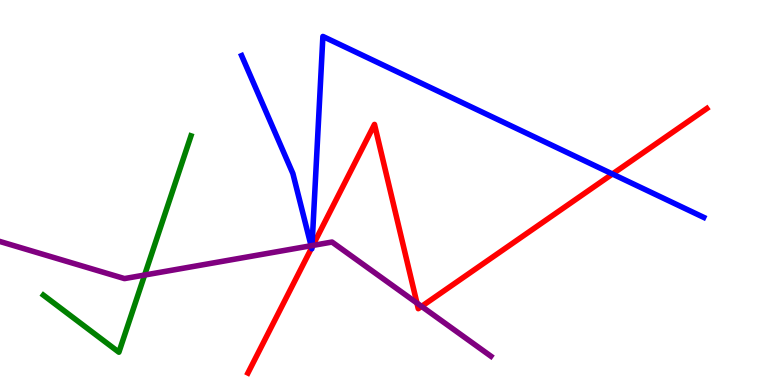[{'lines': ['blue', 'red'], 'intersections': [{'x': 4.02, 'y': 3.56}, {'x': 4.02, 'y': 3.58}, {'x': 7.9, 'y': 5.48}]}, {'lines': ['green', 'red'], 'intersections': []}, {'lines': ['purple', 'red'], 'intersections': [{'x': 4.04, 'y': 3.63}, {'x': 5.38, 'y': 2.13}, {'x': 5.44, 'y': 2.04}]}, {'lines': ['blue', 'green'], 'intersections': []}, {'lines': ['blue', 'purple'], 'intersections': [{'x': 4.01, 'y': 3.62}, {'x': 4.03, 'y': 3.62}]}, {'lines': ['green', 'purple'], 'intersections': [{'x': 1.87, 'y': 2.86}]}]